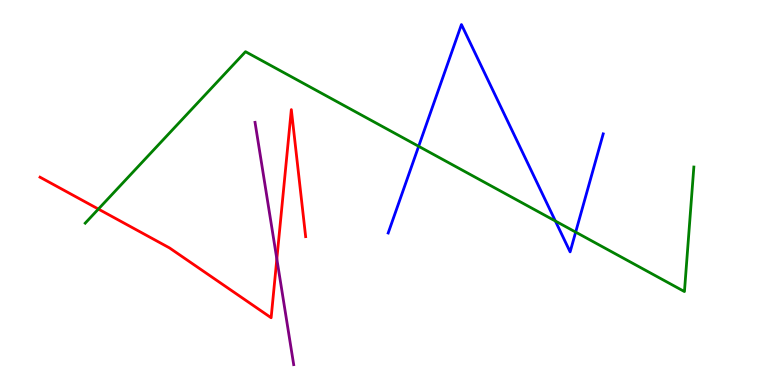[{'lines': ['blue', 'red'], 'intersections': []}, {'lines': ['green', 'red'], 'intersections': [{'x': 1.27, 'y': 4.57}]}, {'lines': ['purple', 'red'], 'intersections': [{'x': 3.57, 'y': 3.27}]}, {'lines': ['blue', 'green'], 'intersections': [{'x': 5.4, 'y': 6.2}, {'x': 7.17, 'y': 4.26}, {'x': 7.43, 'y': 3.97}]}, {'lines': ['blue', 'purple'], 'intersections': []}, {'lines': ['green', 'purple'], 'intersections': []}]